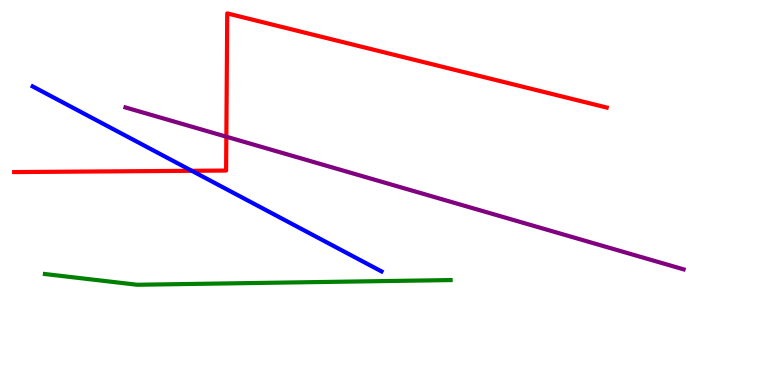[{'lines': ['blue', 'red'], 'intersections': [{'x': 2.47, 'y': 5.56}]}, {'lines': ['green', 'red'], 'intersections': []}, {'lines': ['purple', 'red'], 'intersections': [{'x': 2.92, 'y': 6.45}]}, {'lines': ['blue', 'green'], 'intersections': []}, {'lines': ['blue', 'purple'], 'intersections': []}, {'lines': ['green', 'purple'], 'intersections': []}]